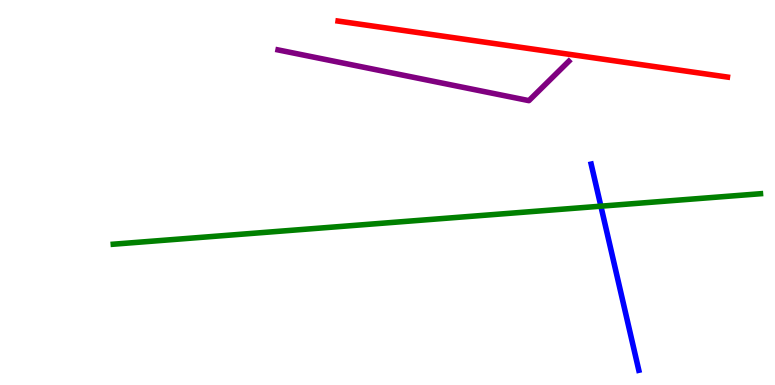[{'lines': ['blue', 'red'], 'intersections': []}, {'lines': ['green', 'red'], 'intersections': []}, {'lines': ['purple', 'red'], 'intersections': []}, {'lines': ['blue', 'green'], 'intersections': [{'x': 7.75, 'y': 4.64}]}, {'lines': ['blue', 'purple'], 'intersections': []}, {'lines': ['green', 'purple'], 'intersections': []}]